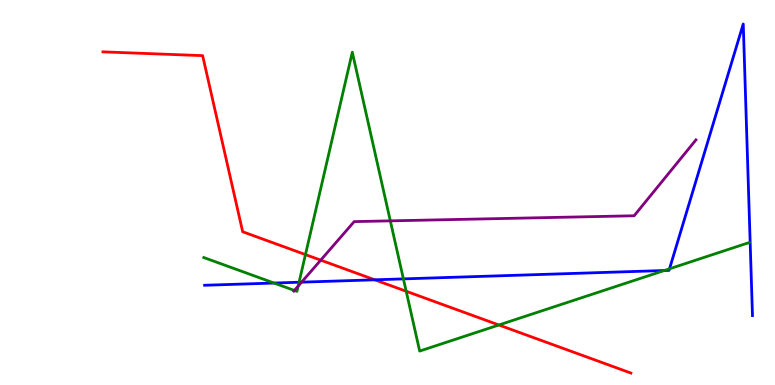[{'lines': ['blue', 'red'], 'intersections': [{'x': 4.84, 'y': 2.73}]}, {'lines': ['green', 'red'], 'intersections': [{'x': 3.94, 'y': 3.39}, {'x': 5.24, 'y': 2.43}, {'x': 6.44, 'y': 1.56}]}, {'lines': ['purple', 'red'], 'intersections': [{'x': 4.14, 'y': 3.24}]}, {'lines': ['blue', 'green'], 'intersections': [{'x': 3.54, 'y': 2.65}, {'x': 3.86, 'y': 2.67}, {'x': 5.21, 'y': 2.76}, {'x': 8.57, 'y': 2.97}, {'x': 8.64, 'y': 3.02}]}, {'lines': ['blue', 'purple'], 'intersections': [{'x': 3.89, 'y': 2.67}]}, {'lines': ['green', 'purple'], 'intersections': [{'x': 3.8, 'y': 2.46}, {'x': 3.85, 'y': 2.57}, {'x': 5.04, 'y': 4.26}]}]